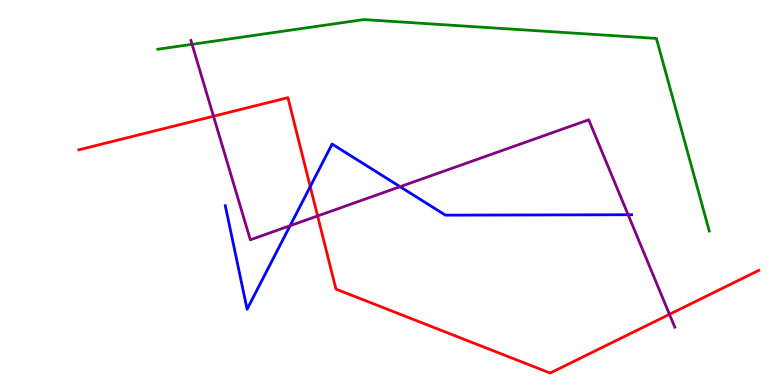[{'lines': ['blue', 'red'], 'intersections': [{'x': 4.0, 'y': 5.15}]}, {'lines': ['green', 'red'], 'intersections': []}, {'lines': ['purple', 'red'], 'intersections': [{'x': 2.75, 'y': 6.98}, {'x': 4.1, 'y': 4.39}, {'x': 8.64, 'y': 1.84}]}, {'lines': ['blue', 'green'], 'intersections': []}, {'lines': ['blue', 'purple'], 'intersections': [{'x': 3.74, 'y': 4.14}, {'x': 5.16, 'y': 5.15}, {'x': 8.1, 'y': 4.42}]}, {'lines': ['green', 'purple'], 'intersections': [{'x': 2.48, 'y': 8.85}]}]